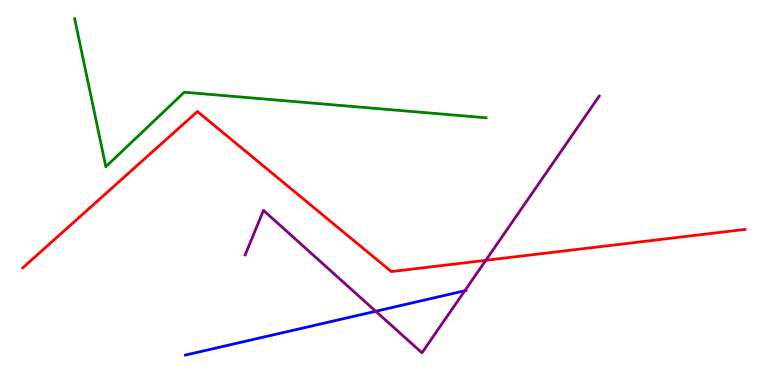[{'lines': ['blue', 'red'], 'intersections': []}, {'lines': ['green', 'red'], 'intersections': []}, {'lines': ['purple', 'red'], 'intersections': [{'x': 6.27, 'y': 3.24}]}, {'lines': ['blue', 'green'], 'intersections': []}, {'lines': ['blue', 'purple'], 'intersections': [{'x': 4.85, 'y': 1.92}, {'x': 6.0, 'y': 2.45}]}, {'lines': ['green', 'purple'], 'intersections': []}]